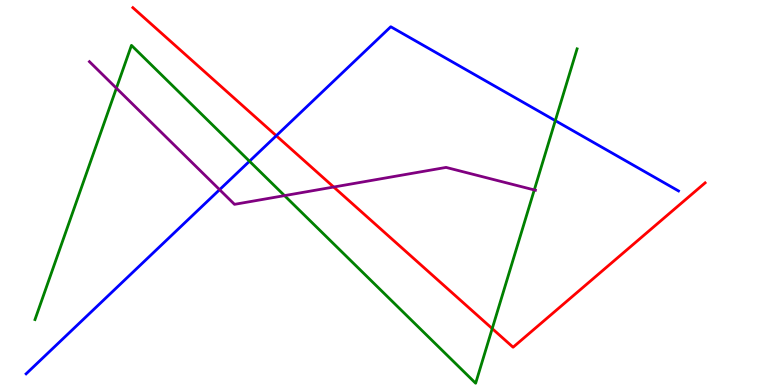[{'lines': ['blue', 'red'], 'intersections': [{'x': 3.56, 'y': 6.47}]}, {'lines': ['green', 'red'], 'intersections': [{'x': 6.35, 'y': 1.46}]}, {'lines': ['purple', 'red'], 'intersections': [{'x': 4.31, 'y': 5.14}]}, {'lines': ['blue', 'green'], 'intersections': [{'x': 3.22, 'y': 5.81}, {'x': 7.17, 'y': 6.87}]}, {'lines': ['blue', 'purple'], 'intersections': [{'x': 2.83, 'y': 5.07}]}, {'lines': ['green', 'purple'], 'intersections': [{'x': 1.5, 'y': 7.71}, {'x': 3.67, 'y': 4.92}, {'x': 6.89, 'y': 5.07}]}]